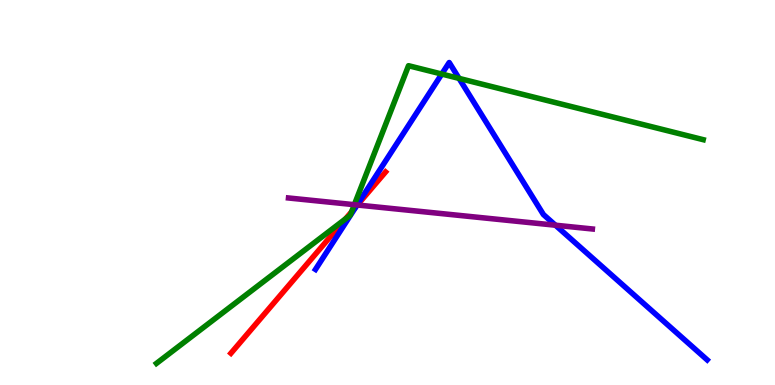[{'lines': ['blue', 'red'], 'intersections': [{'x': 4.6, 'y': 4.64}]}, {'lines': ['green', 'red'], 'intersections': [{'x': 4.46, 'y': 4.32}, {'x': 4.54, 'y': 4.5}]}, {'lines': ['purple', 'red'], 'intersections': [{'x': 4.61, 'y': 4.68}]}, {'lines': ['blue', 'green'], 'intersections': [{'x': 5.7, 'y': 8.08}, {'x': 5.92, 'y': 7.96}]}, {'lines': ['blue', 'purple'], 'intersections': [{'x': 4.61, 'y': 4.68}, {'x': 7.17, 'y': 4.15}]}, {'lines': ['green', 'purple'], 'intersections': [{'x': 4.57, 'y': 4.68}]}]